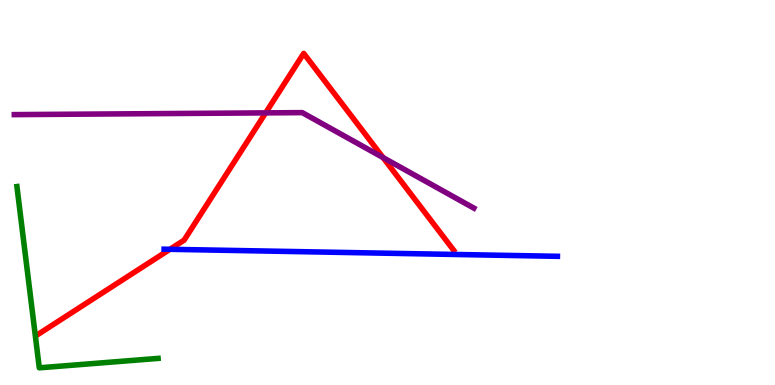[{'lines': ['blue', 'red'], 'intersections': [{'x': 2.19, 'y': 3.52}]}, {'lines': ['green', 'red'], 'intersections': []}, {'lines': ['purple', 'red'], 'intersections': [{'x': 3.43, 'y': 7.07}, {'x': 4.94, 'y': 5.91}]}, {'lines': ['blue', 'green'], 'intersections': []}, {'lines': ['blue', 'purple'], 'intersections': []}, {'lines': ['green', 'purple'], 'intersections': []}]